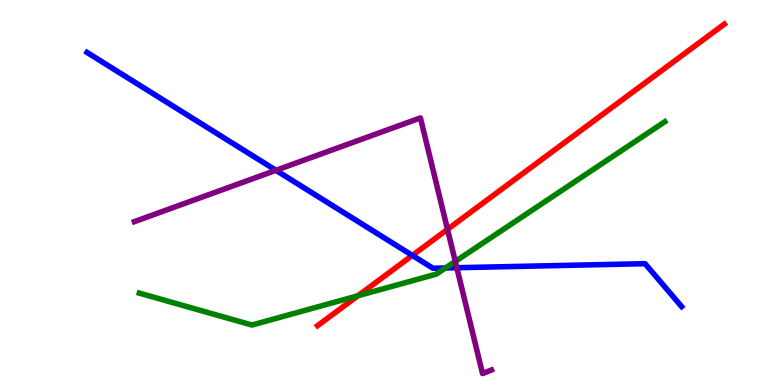[{'lines': ['blue', 'red'], 'intersections': [{'x': 5.32, 'y': 3.37}]}, {'lines': ['green', 'red'], 'intersections': [{'x': 4.62, 'y': 2.32}]}, {'lines': ['purple', 'red'], 'intersections': [{'x': 5.77, 'y': 4.04}]}, {'lines': ['blue', 'green'], 'intersections': [{'x': 5.75, 'y': 3.04}]}, {'lines': ['blue', 'purple'], 'intersections': [{'x': 3.56, 'y': 5.58}, {'x': 5.89, 'y': 3.05}]}, {'lines': ['green', 'purple'], 'intersections': [{'x': 5.87, 'y': 3.21}]}]